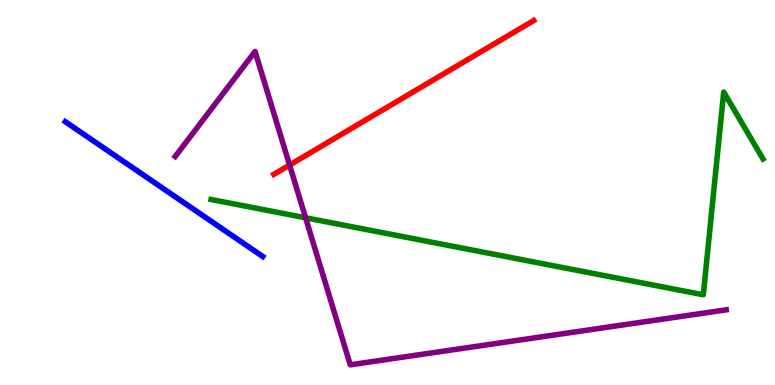[{'lines': ['blue', 'red'], 'intersections': []}, {'lines': ['green', 'red'], 'intersections': []}, {'lines': ['purple', 'red'], 'intersections': [{'x': 3.74, 'y': 5.71}]}, {'lines': ['blue', 'green'], 'intersections': []}, {'lines': ['blue', 'purple'], 'intersections': []}, {'lines': ['green', 'purple'], 'intersections': [{'x': 3.94, 'y': 4.34}]}]